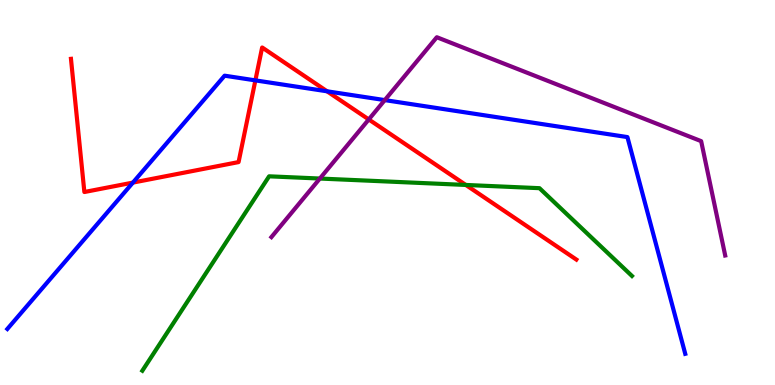[{'lines': ['blue', 'red'], 'intersections': [{'x': 1.71, 'y': 5.26}, {'x': 3.3, 'y': 7.91}, {'x': 4.22, 'y': 7.63}]}, {'lines': ['green', 'red'], 'intersections': [{'x': 6.01, 'y': 5.2}]}, {'lines': ['purple', 'red'], 'intersections': [{'x': 4.76, 'y': 6.9}]}, {'lines': ['blue', 'green'], 'intersections': []}, {'lines': ['blue', 'purple'], 'intersections': [{'x': 4.96, 'y': 7.4}]}, {'lines': ['green', 'purple'], 'intersections': [{'x': 4.13, 'y': 5.36}]}]